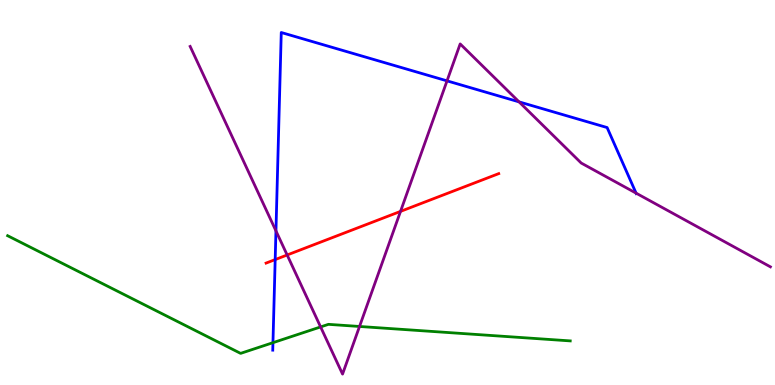[{'lines': ['blue', 'red'], 'intersections': [{'x': 3.55, 'y': 3.26}]}, {'lines': ['green', 'red'], 'intersections': []}, {'lines': ['purple', 'red'], 'intersections': [{'x': 3.71, 'y': 3.38}, {'x': 5.17, 'y': 4.51}]}, {'lines': ['blue', 'green'], 'intersections': [{'x': 3.52, 'y': 1.1}]}, {'lines': ['blue', 'purple'], 'intersections': [{'x': 3.56, 'y': 4.0}, {'x': 5.77, 'y': 7.9}, {'x': 6.7, 'y': 7.35}, {'x': 8.21, 'y': 4.98}]}, {'lines': ['green', 'purple'], 'intersections': [{'x': 4.14, 'y': 1.51}, {'x': 4.64, 'y': 1.52}]}]